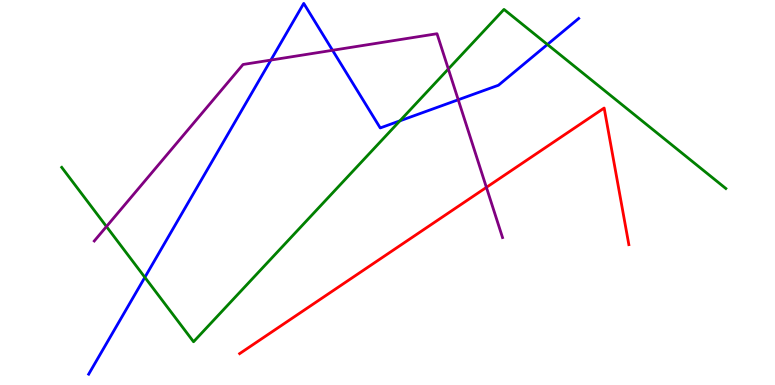[{'lines': ['blue', 'red'], 'intersections': []}, {'lines': ['green', 'red'], 'intersections': []}, {'lines': ['purple', 'red'], 'intersections': [{'x': 6.28, 'y': 5.13}]}, {'lines': ['blue', 'green'], 'intersections': [{'x': 1.87, 'y': 2.8}, {'x': 5.16, 'y': 6.86}, {'x': 7.06, 'y': 8.84}]}, {'lines': ['blue', 'purple'], 'intersections': [{'x': 3.5, 'y': 8.44}, {'x': 4.29, 'y': 8.69}, {'x': 5.91, 'y': 7.41}]}, {'lines': ['green', 'purple'], 'intersections': [{'x': 1.37, 'y': 4.12}, {'x': 5.79, 'y': 8.21}]}]